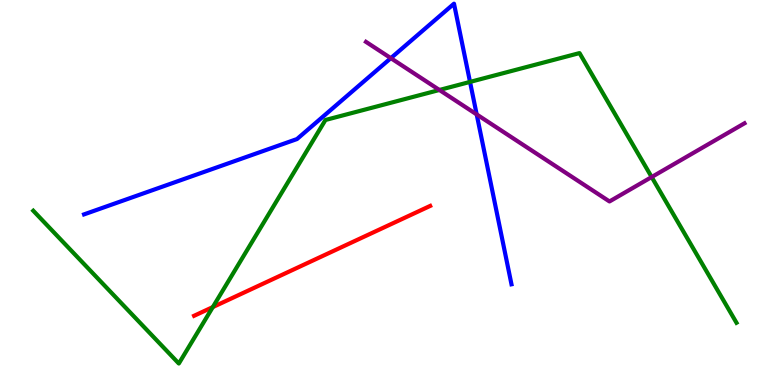[{'lines': ['blue', 'red'], 'intersections': []}, {'lines': ['green', 'red'], 'intersections': [{'x': 2.75, 'y': 2.02}]}, {'lines': ['purple', 'red'], 'intersections': []}, {'lines': ['blue', 'green'], 'intersections': [{'x': 6.06, 'y': 7.87}]}, {'lines': ['blue', 'purple'], 'intersections': [{'x': 5.04, 'y': 8.49}, {'x': 6.15, 'y': 7.03}]}, {'lines': ['green', 'purple'], 'intersections': [{'x': 5.67, 'y': 7.66}, {'x': 8.41, 'y': 5.4}]}]